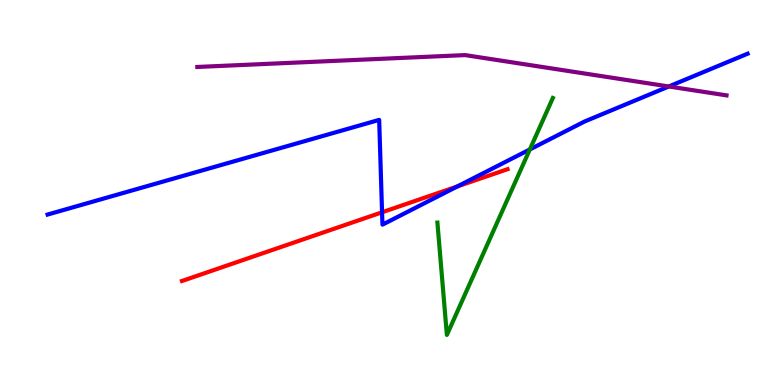[{'lines': ['blue', 'red'], 'intersections': [{'x': 4.93, 'y': 4.49}, {'x': 5.9, 'y': 5.16}]}, {'lines': ['green', 'red'], 'intersections': []}, {'lines': ['purple', 'red'], 'intersections': []}, {'lines': ['blue', 'green'], 'intersections': [{'x': 6.84, 'y': 6.12}]}, {'lines': ['blue', 'purple'], 'intersections': [{'x': 8.63, 'y': 7.75}]}, {'lines': ['green', 'purple'], 'intersections': []}]